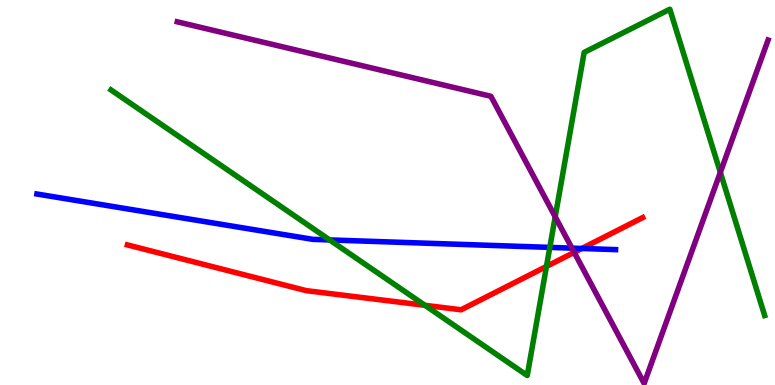[{'lines': ['blue', 'red'], 'intersections': [{'x': 7.51, 'y': 3.55}]}, {'lines': ['green', 'red'], 'intersections': [{'x': 5.48, 'y': 2.07}, {'x': 7.05, 'y': 3.08}]}, {'lines': ['purple', 'red'], 'intersections': [{'x': 7.41, 'y': 3.45}]}, {'lines': ['blue', 'green'], 'intersections': [{'x': 4.25, 'y': 3.77}, {'x': 7.09, 'y': 3.57}]}, {'lines': ['blue', 'purple'], 'intersections': [{'x': 7.38, 'y': 3.55}]}, {'lines': ['green', 'purple'], 'intersections': [{'x': 7.16, 'y': 4.37}, {'x': 9.29, 'y': 5.52}]}]